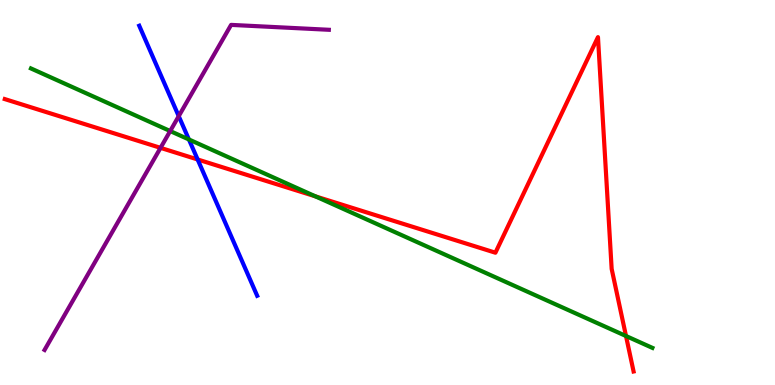[{'lines': ['blue', 'red'], 'intersections': [{'x': 2.55, 'y': 5.86}]}, {'lines': ['green', 'red'], 'intersections': [{'x': 4.07, 'y': 4.9}, {'x': 8.08, 'y': 1.27}]}, {'lines': ['purple', 'red'], 'intersections': [{'x': 2.07, 'y': 6.16}]}, {'lines': ['blue', 'green'], 'intersections': [{'x': 2.44, 'y': 6.38}]}, {'lines': ['blue', 'purple'], 'intersections': [{'x': 2.31, 'y': 6.98}]}, {'lines': ['green', 'purple'], 'intersections': [{'x': 2.2, 'y': 6.6}]}]